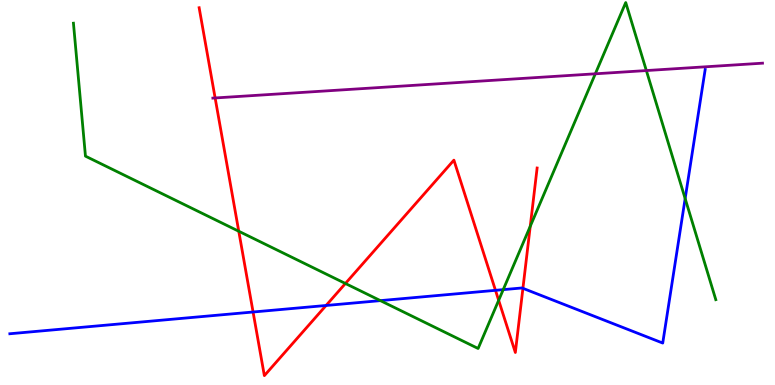[{'lines': ['blue', 'red'], 'intersections': [{'x': 3.27, 'y': 1.9}, {'x': 4.21, 'y': 2.07}, {'x': 6.39, 'y': 2.46}, {'x': 6.75, 'y': 2.51}]}, {'lines': ['green', 'red'], 'intersections': [{'x': 3.08, 'y': 3.99}, {'x': 4.46, 'y': 2.64}, {'x': 6.43, 'y': 2.2}, {'x': 6.84, 'y': 4.12}]}, {'lines': ['purple', 'red'], 'intersections': [{'x': 2.78, 'y': 7.46}]}, {'lines': ['blue', 'green'], 'intersections': [{'x': 4.91, 'y': 2.19}, {'x': 6.49, 'y': 2.48}, {'x': 8.84, 'y': 4.84}]}, {'lines': ['blue', 'purple'], 'intersections': []}, {'lines': ['green', 'purple'], 'intersections': [{'x': 7.68, 'y': 8.08}, {'x': 8.34, 'y': 8.17}]}]